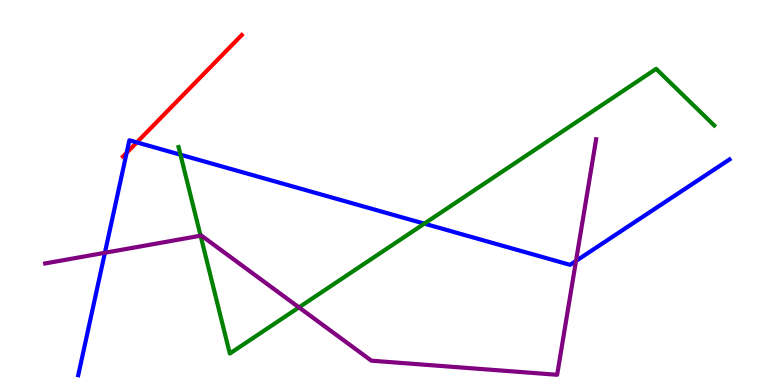[{'lines': ['blue', 'red'], 'intersections': [{'x': 1.63, 'y': 6.03}, {'x': 1.77, 'y': 6.3}]}, {'lines': ['green', 'red'], 'intersections': []}, {'lines': ['purple', 'red'], 'intersections': []}, {'lines': ['blue', 'green'], 'intersections': [{'x': 2.33, 'y': 5.98}, {'x': 5.48, 'y': 4.19}]}, {'lines': ['blue', 'purple'], 'intersections': [{'x': 1.35, 'y': 3.43}, {'x': 7.43, 'y': 3.22}]}, {'lines': ['green', 'purple'], 'intersections': [{'x': 2.59, 'y': 3.88}, {'x': 3.86, 'y': 2.02}]}]